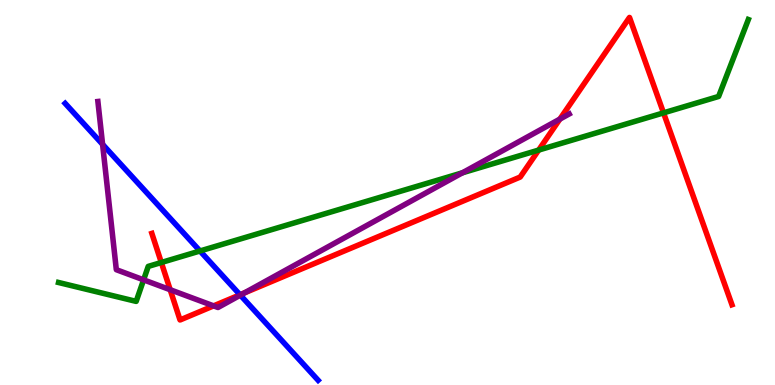[{'lines': ['blue', 'red'], 'intersections': [{'x': 3.1, 'y': 2.34}]}, {'lines': ['green', 'red'], 'intersections': [{'x': 2.08, 'y': 3.18}, {'x': 6.95, 'y': 6.1}, {'x': 8.56, 'y': 7.07}]}, {'lines': ['purple', 'red'], 'intersections': [{'x': 2.2, 'y': 2.47}, {'x': 2.76, 'y': 2.06}, {'x': 3.15, 'y': 2.39}, {'x': 7.22, 'y': 6.91}]}, {'lines': ['blue', 'green'], 'intersections': [{'x': 2.58, 'y': 3.48}]}, {'lines': ['blue', 'purple'], 'intersections': [{'x': 1.32, 'y': 6.25}, {'x': 3.1, 'y': 2.33}]}, {'lines': ['green', 'purple'], 'intersections': [{'x': 1.85, 'y': 2.73}, {'x': 5.97, 'y': 5.51}]}]